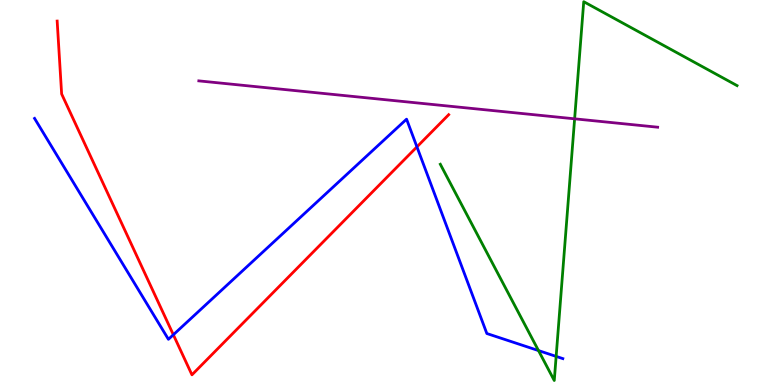[{'lines': ['blue', 'red'], 'intersections': [{'x': 2.24, 'y': 1.31}, {'x': 5.38, 'y': 6.19}]}, {'lines': ['green', 'red'], 'intersections': []}, {'lines': ['purple', 'red'], 'intersections': []}, {'lines': ['blue', 'green'], 'intersections': [{'x': 6.95, 'y': 0.894}, {'x': 7.18, 'y': 0.743}]}, {'lines': ['blue', 'purple'], 'intersections': []}, {'lines': ['green', 'purple'], 'intersections': [{'x': 7.41, 'y': 6.91}]}]